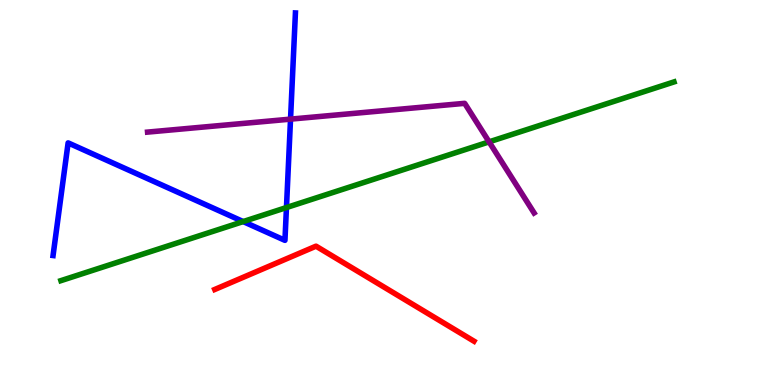[{'lines': ['blue', 'red'], 'intersections': []}, {'lines': ['green', 'red'], 'intersections': []}, {'lines': ['purple', 'red'], 'intersections': []}, {'lines': ['blue', 'green'], 'intersections': [{'x': 3.14, 'y': 4.24}, {'x': 3.7, 'y': 4.61}]}, {'lines': ['blue', 'purple'], 'intersections': [{'x': 3.75, 'y': 6.91}]}, {'lines': ['green', 'purple'], 'intersections': [{'x': 6.31, 'y': 6.32}]}]